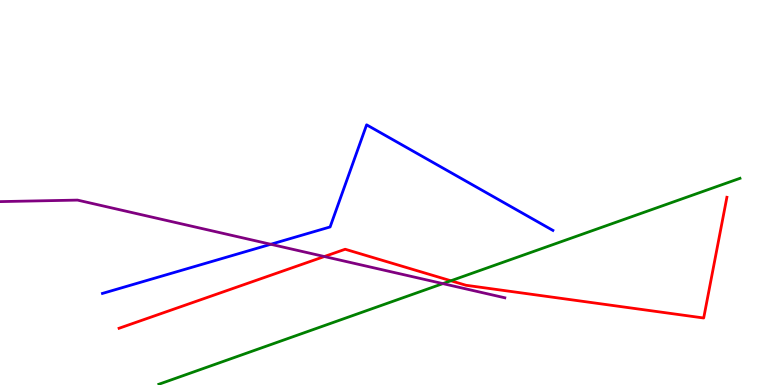[{'lines': ['blue', 'red'], 'intersections': []}, {'lines': ['green', 'red'], 'intersections': [{'x': 5.82, 'y': 2.71}]}, {'lines': ['purple', 'red'], 'intersections': [{'x': 4.19, 'y': 3.34}]}, {'lines': ['blue', 'green'], 'intersections': []}, {'lines': ['blue', 'purple'], 'intersections': [{'x': 3.49, 'y': 3.66}]}, {'lines': ['green', 'purple'], 'intersections': [{'x': 5.71, 'y': 2.63}]}]